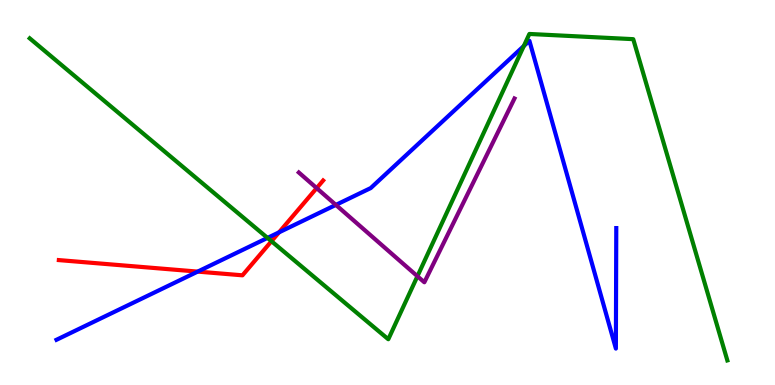[{'lines': ['blue', 'red'], 'intersections': [{'x': 2.55, 'y': 2.95}, {'x': 3.6, 'y': 3.97}]}, {'lines': ['green', 'red'], 'intersections': [{'x': 3.5, 'y': 3.73}]}, {'lines': ['purple', 'red'], 'intersections': [{'x': 4.09, 'y': 5.11}]}, {'lines': ['blue', 'green'], 'intersections': [{'x': 3.45, 'y': 3.82}, {'x': 6.76, 'y': 8.81}]}, {'lines': ['blue', 'purple'], 'intersections': [{'x': 4.33, 'y': 4.68}]}, {'lines': ['green', 'purple'], 'intersections': [{'x': 5.39, 'y': 2.83}]}]